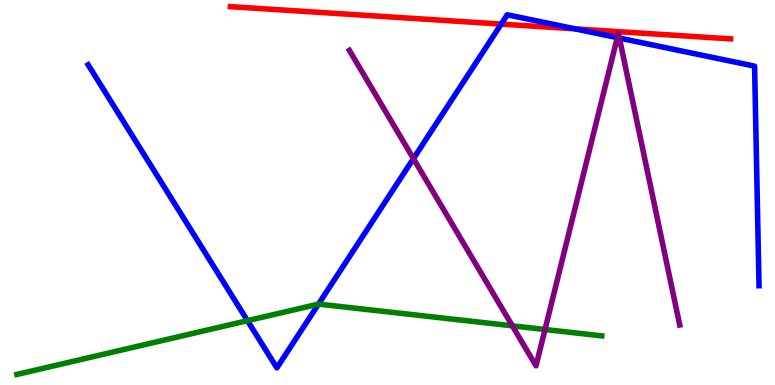[{'lines': ['blue', 'red'], 'intersections': [{'x': 6.47, 'y': 9.37}, {'x': 7.42, 'y': 9.25}]}, {'lines': ['green', 'red'], 'intersections': []}, {'lines': ['purple', 'red'], 'intersections': []}, {'lines': ['blue', 'green'], 'intersections': [{'x': 3.19, 'y': 1.67}, {'x': 4.11, 'y': 2.1}]}, {'lines': ['blue', 'purple'], 'intersections': [{'x': 5.33, 'y': 5.88}, {'x': 7.96, 'y': 9.02}, {'x': 7.99, 'y': 9.01}]}, {'lines': ['green', 'purple'], 'intersections': [{'x': 6.61, 'y': 1.54}, {'x': 7.03, 'y': 1.44}]}]